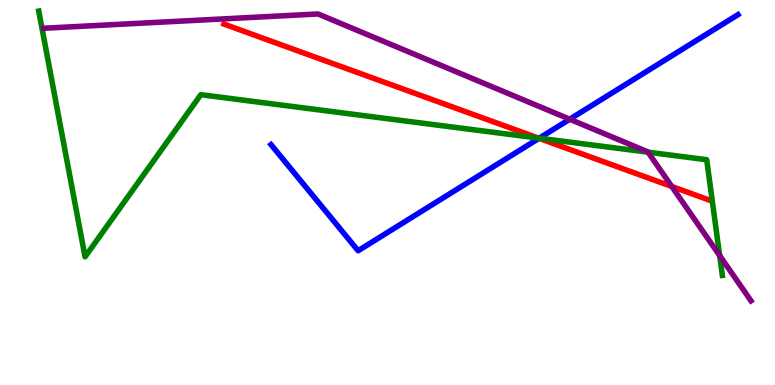[{'lines': ['blue', 'red'], 'intersections': [{'x': 6.95, 'y': 6.41}]}, {'lines': ['green', 'red'], 'intersections': [{'x': 6.95, 'y': 6.41}]}, {'lines': ['purple', 'red'], 'intersections': [{'x': 8.67, 'y': 5.16}]}, {'lines': ['blue', 'green'], 'intersections': [{'x': 6.96, 'y': 6.41}]}, {'lines': ['blue', 'purple'], 'intersections': [{'x': 7.35, 'y': 6.9}]}, {'lines': ['green', 'purple'], 'intersections': [{'x': 8.36, 'y': 6.05}, {'x': 9.29, 'y': 3.36}]}]